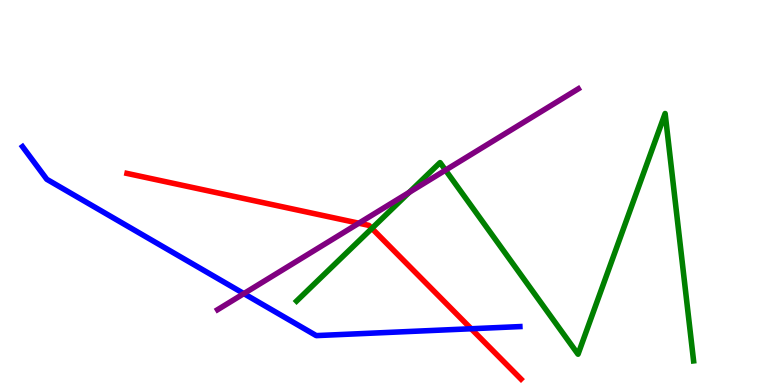[{'lines': ['blue', 'red'], 'intersections': [{'x': 6.08, 'y': 1.46}]}, {'lines': ['green', 'red'], 'intersections': [{'x': 4.8, 'y': 4.07}]}, {'lines': ['purple', 'red'], 'intersections': [{'x': 4.63, 'y': 4.2}]}, {'lines': ['blue', 'green'], 'intersections': []}, {'lines': ['blue', 'purple'], 'intersections': [{'x': 3.15, 'y': 2.37}]}, {'lines': ['green', 'purple'], 'intersections': [{'x': 5.28, 'y': 5.0}, {'x': 5.75, 'y': 5.58}]}]